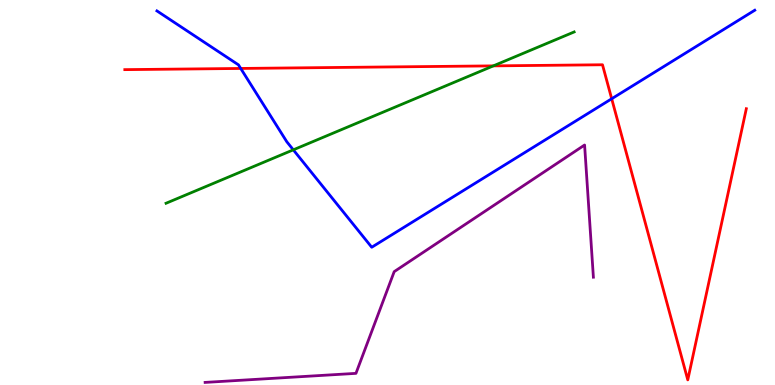[{'lines': ['blue', 'red'], 'intersections': [{'x': 3.11, 'y': 8.22}, {'x': 7.89, 'y': 7.43}]}, {'lines': ['green', 'red'], 'intersections': [{'x': 6.37, 'y': 8.29}]}, {'lines': ['purple', 'red'], 'intersections': []}, {'lines': ['blue', 'green'], 'intersections': [{'x': 3.78, 'y': 6.11}]}, {'lines': ['blue', 'purple'], 'intersections': []}, {'lines': ['green', 'purple'], 'intersections': []}]